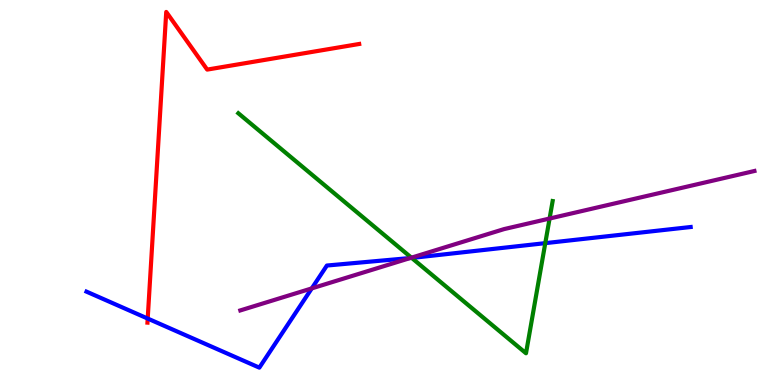[{'lines': ['blue', 'red'], 'intersections': [{'x': 1.91, 'y': 1.73}]}, {'lines': ['green', 'red'], 'intersections': []}, {'lines': ['purple', 'red'], 'intersections': []}, {'lines': ['blue', 'green'], 'intersections': [{'x': 5.31, 'y': 3.3}, {'x': 7.04, 'y': 3.68}]}, {'lines': ['blue', 'purple'], 'intersections': [{'x': 4.02, 'y': 2.51}, {'x': 5.29, 'y': 3.3}]}, {'lines': ['green', 'purple'], 'intersections': [{'x': 5.31, 'y': 3.31}, {'x': 7.09, 'y': 4.32}]}]